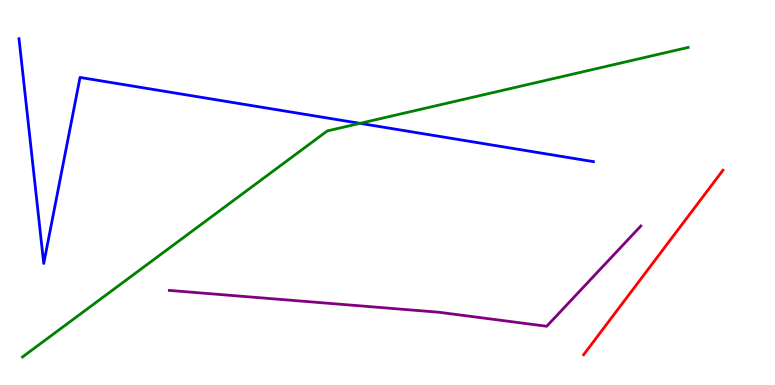[{'lines': ['blue', 'red'], 'intersections': []}, {'lines': ['green', 'red'], 'intersections': []}, {'lines': ['purple', 'red'], 'intersections': []}, {'lines': ['blue', 'green'], 'intersections': [{'x': 4.64, 'y': 6.8}]}, {'lines': ['blue', 'purple'], 'intersections': []}, {'lines': ['green', 'purple'], 'intersections': []}]